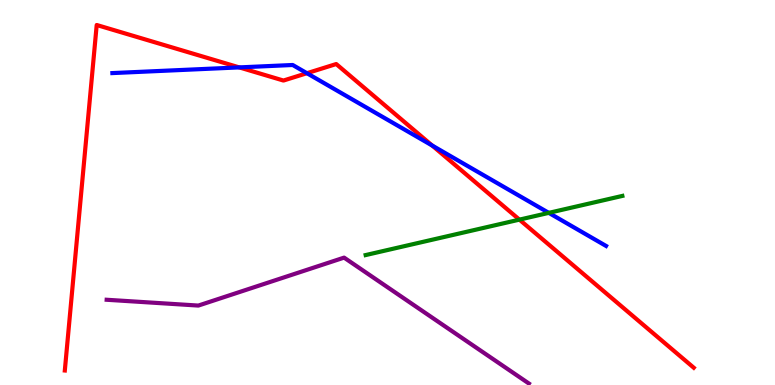[{'lines': ['blue', 'red'], 'intersections': [{'x': 3.09, 'y': 8.25}, {'x': 3.96, 'y': 8.1}, {'x': 5.58, 'y': 6.22}]}, {'lines': ['green', 'red'], 'intersections': [{'x': 6.7, 'y': 4.3}]}, {'lines': ['purple', 'red'], 'intersections': []}, {'lines': ['blue', 'green'], 'intersections': [{'x': 7.08, 'y': 4.47}]}, {'lines': ['blue', 'purple'], 'intersections': []}, {'lines': ['green', 'purple'], 'intersections': []}]